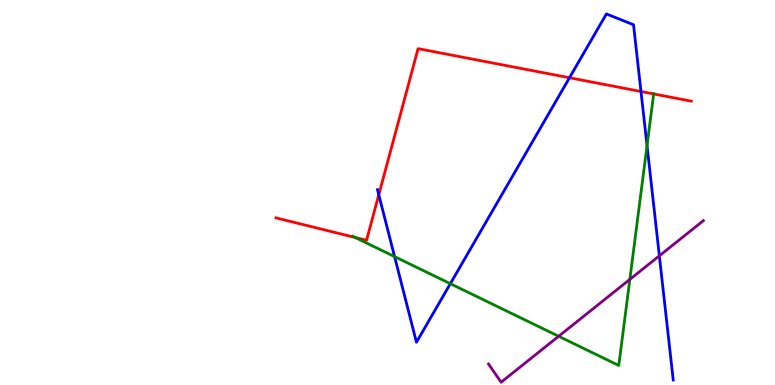[{'lines': ['blue', 'red'], 'intersections': [{'x': 4.89, 'y': 4.94}, {'x': 7.35, 'y': 7.98}, {'x': 8.27, 'y': 7.62}]}, {'lines': ['green', 'red'], 'intersections': [{'x': 4.58, 'y': 3.83}, {'x': 8.43, 'y': 7.56}]}, {'lines': ['purple', 'red'], 'intersections': []}, {'lines': ['blue', 'green'], 'intersections': [{'x': 5.09, 'y': 3.33}, {'x': 5.81, 'y': 2.63}, {'x': 8.35, 'y': 6.22}]}, {'lines': ['blue', 'purple'], 'intersections': [{'x': 8.51, 'y': 3.36}]}, {'lines': ['green', 'purple'], 'intersections': [{'x': 7.21, 'y': 1.27}, {'x': 8.13, 'y': 2.74}]}]